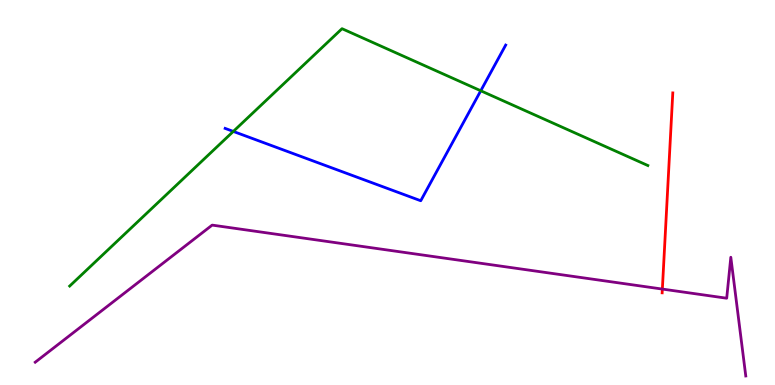[{'lines': ['blue', 'red'], 'intersections': []}, {'lines': ['green', 'red'], 'intersections': []}, {'lines': ['purple', 'red'], 'intersections': [{'x': 8.55, 'y': 2.49}]}, {'lines': ['blue', 'green'], 'intersections': [{'x': 3.01, 'y': 6.59}, {'x': 6.2, 'y': 7.64}]}, {'lines': ['blue', 'purple'], 'intersections': []}, {'lines': ['green', 'purple'], 'intersections': []}]